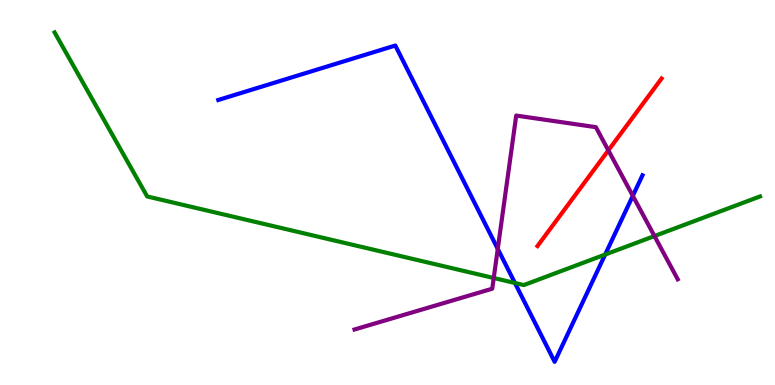[{'lines': ['blue', 'red'], 'intersections': []}, {'lines': ['green', 'red'], 'intersections': []}, {'lines': ['purple', 'red'], 'intersections': [{'x': 7.85, 'y': 6.09}]}, {'lines': ['blue', 'green'], 'intersections': [{'x': 6.64, 'y': 2.65}, {'x': 7.81, 'y': 3.39}]}, {'lines': ['blue', 'purple'], 'intersections': [{'x': 6.42, 'y': 3.54}, {'x': 8.17, 'y': 4.91}]}, {'lines': ['green', 'purple'], 'intersections': [{'x': 6.37, 'y': 2.78}, {'x': 8.44, 'y': 3.87}]}]